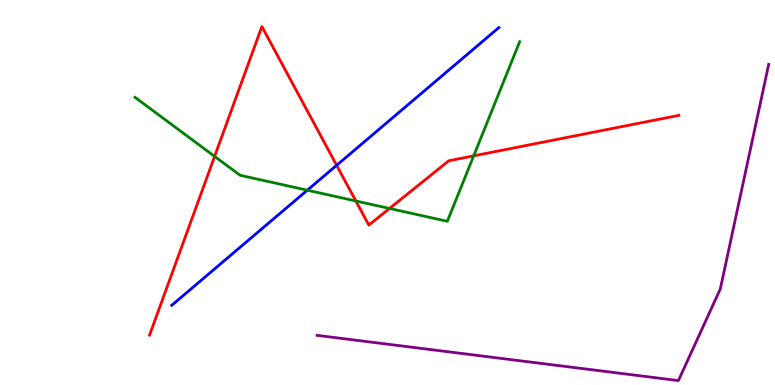[{'lines': ['blue', 'red'], 'intersections': [{'x': 4.34, 'y': 5.71}]}, {'lines': ['green', 'red'], 'intersections': [{'x': 2.77, 'y': 5.94}, {'x': 4.59, 'y': 4.78}, {'x': 5.03, 'y': 4.59}, {'x': 6.11, 'y': 5.95}]}, {'lines': ['purple', 'red'], 'intersections': []}, {'lines': ['blue', 'green'], 'intersections': [{'x': 3.97, 'y': 5.06}]}, {'lines': ['blue', 'purple'], 'intersections': []}, {'lines': ['green', 'purple'], 'intersections': []}]